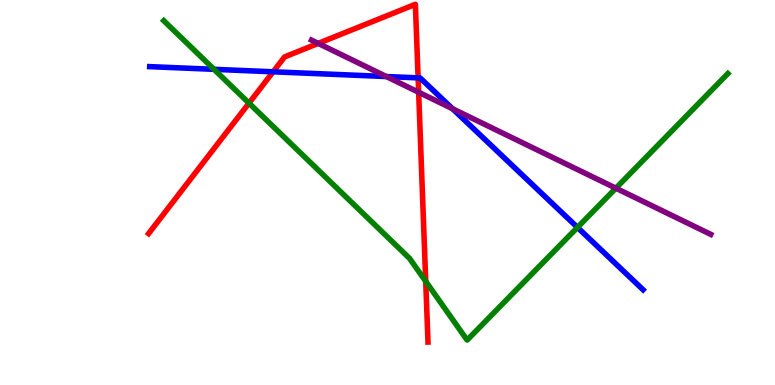[{'lines': ['blue', 'red'], 'intersections': [{'x': 3.52, 'y': 8.14}, {'x': 5.4, 'y': 7.98}]}, {'lines': ['green', 'red'], 'intersections': [{'x': 3.21, 'y': 7.32}, {'x': 5.49, 'y': 2.69}]}, {'lines': ['purple', 'red'], 'intersections': [{'x': 4.11, 'y': 8.87}, {'x': 5.4, 'y': 7.6}]}, {'lines': ['blue', 'green'], 'intersections': [{'x': 2.76, 'y': 8.2}, {'x': 7.45, 'y': 4.09}]}, {'lines': ['blue', 'purple'], 'intersections': [{'x': 4.99, 'y': 8.01}, {'x': 5.84, 'y': 7.18}]}, {'lines': ['green', 'purple'], 'intersections': [{'x': 7.95, 'y': 5.11}]}]